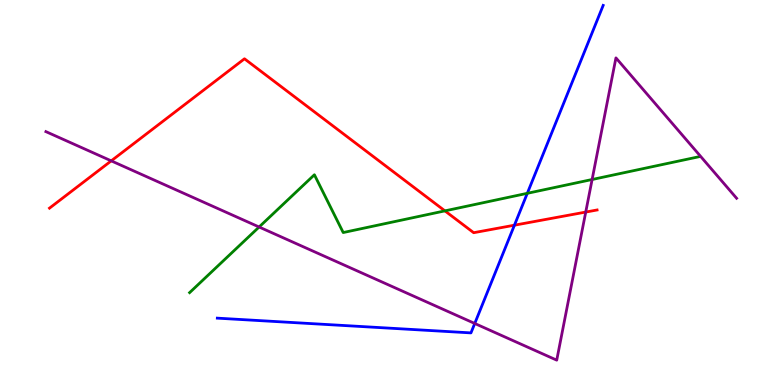[{'lines': ['blue', 'red'], 'intersections': [{'x': 6.64, 'y': 4.15}]}, {'lines': ['green', 'red'], 'intersections': [{'x': 5.74, 'y': 4.52}]}, {'lines': ['purple', 'red'], 'intersections': [{'x': 1.44, 'y': 5.82}, {'x': 7.56, 'y': 4.49}]}, {'lines': ['blue', 'green'], 'intersections': [{'x': 6.8, 'y': 4.98}]}, {'lines': ['blue', 'purple'], 'intersections': [{'x': 6.13, 'y': 1.6}]}, {'lines': ['green', 'purple'], 'intersections': [{'x': 3.34, 'y': 4.1}, {'x': 7.64, 'y': 5.34}]}]